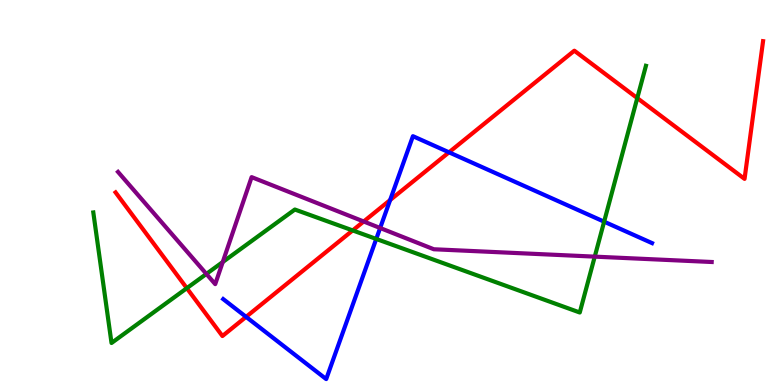[{'lines': ['blue', 'red'], 'intersections': [{'x': 3.18, 'y': 1.77}, {'x': 5.03, 'y': 4.8}, {'x': 5.79, 'y': 6.04}]}, {'lines': ['green', 'red'], 'intersections': [{'x': 2.41, 'y': 2.52}, {'x': 4.55, 'y': 4.02}, {'x': 8.22, 'y': 7.45}]}, {'lines': ['purple', 'red'], 'intersections': [{'x': 4.69, 'y': 4.25}]}, {'lines': ['blue', 'green'], 'intersections': [{'x': 4.85, 'y': 3.79}, {'x': 7.8, 'y': 4.24}]}, {'lines': ['blue', 'purple'], 'intersections': [{'x': 4.91, 'y': 4.08}]}, {'lines': ['green', 'purple'], 'intersections': [{'x': 2.66, 'y': 2.88}, {'x': 2.87, 'y': 3.19}, {'x': 7.67, 'y': 3.33}]}]